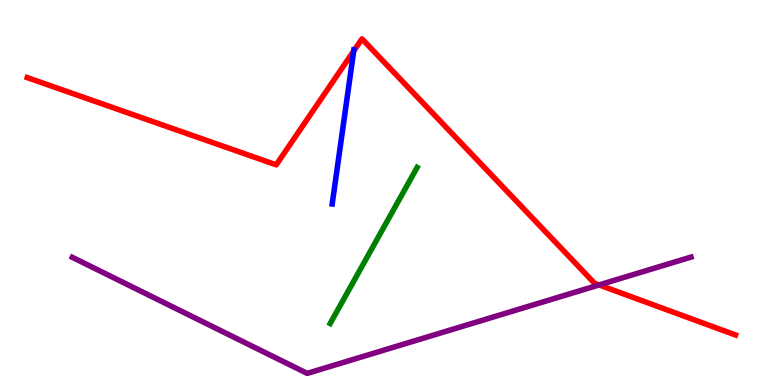[{'lines': ['blue', 'red'], 'intersections': [{'x': 4.56, 'y': 8.68}]}, {'lines': ['green', 'red'], 'intersections': []}, {'lines': ['purple', 'red'], 'intersections': [{'x': 7.73, 'y': 2.6}]}, {'lines': ['blue', 'green'], 'intersections': []}, {'lines': ['blue', 'purple'], 'intersections': []}, {'lines': ['green', 'purple'], 'intersections': []}]